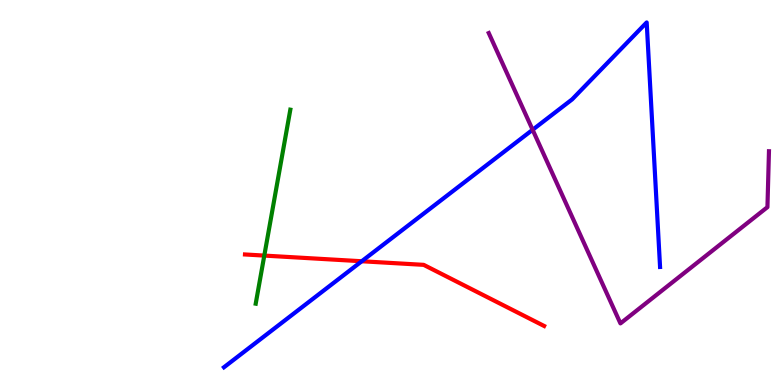[{'lines': ['blue', 'red'], 'intersections': [{'x': 4.67, 'y': 3.21}]}, {'lines': ['green', 'red'], 'intersections': [{'x': 3.41, 'y': 3.36}]}, {'lines': ['purple', 'red'], 'intersections': []}, {'lines': ['blue', 'green'], 'intersections': []}, {'lines': ['blue', 'purple'], 'intersections': [{'x': 6.87, 'y': 6.63}]}, {'lines': ['green', 'purple'], 'intersections': []}]